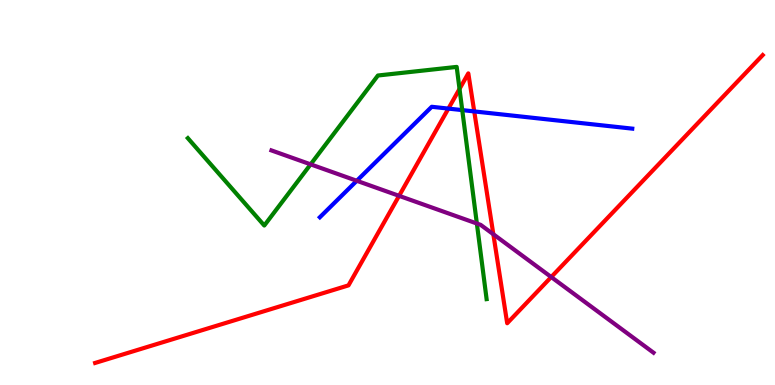[{'lines': ['blue', 'red'], 'intersections': [{'x': 5.79, 'y': 7.18}, {'x': 6.12, 'y': 7.11}]}, {'lines': ['green', 'red'], 'intersections': [{'x': 5.93, 'y': 7.69}]}, {'lines': ['purple', 'red'], 'intersections': [{'x': 5.15, 'y': 4.91}, {'x': 6.37, 'y': 3.92}, {'x': 7.11, 'y': 2.8}]}, {'lines': ['blue', 'green'], 'intersections': [{'x': 5.96, 'y': 7.14}]}, {'lines': ['blue', 'purple'], 'intersections': [{'x': 4.6, 'y': 5.3}]}, {'lines': ['green', 'purple'], 'intersections': [{'x': 4.01, 'y': 5.73}, {'x': 6.15, 'y': 4.19}]}]